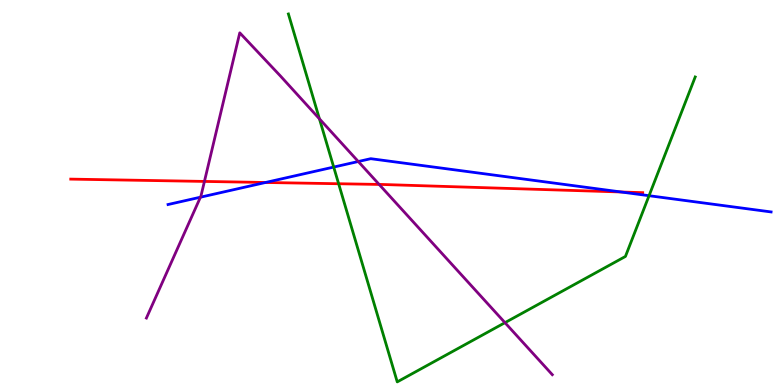[{'lines': ['blue', 'red'], 'intersections': [{'x': 3.43, 'y': 5.26}, {'x': 8.01, 'y': 5.01}]}, {'lines': ['green', 'red'], 'intersections': [{'x': 4.37, 'y': 5.23}]}, {'lines': ['purple', 'red'], 'intersections': [{'x': 2.64, 'y': 5.29}, {'x': 4.89, 'y': 5.21}]}, {'lines': ['blue', 'green'], 'intersections': [{'x': 4.31, 'y': 5.66}, {'x': 8.37, 'y': 4.92}]}, {'lines': ['blue', 'purple'], 'intersections': [{'x': 2.59, 'y': 4.88}, {'x': 4.62, 'y': 5.8}]}, {'lines': ['green', 'purple'], 'intersections': [{'x': 4.12, 'y': 6.91}, {'x': 6.52, 'y': 1.62}]}]